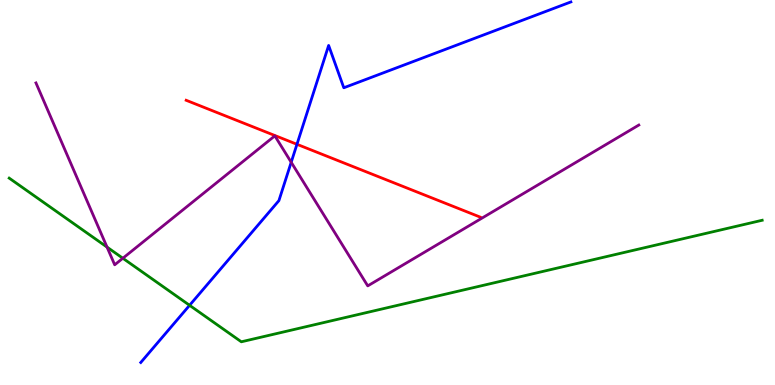[{'lines': ['blue', 'red'], 'intersections': [{'x': 3.83, 'y': 6.25}]}, {'lines': ['green', 'red'], 'intersections': []}, {'lines': ['purple', 'red'], 'intersections': []}, {'lines': ['blue', 'green'], 'intersections': [{'x': 2.45, 'y': 2.07}]}, {'lines': ['blue', 'purple'], 'intersections': [{'x': 3.76, 'y': 5.79}]}, {'lines': ['green', 'purple'], 'intersections': [{'x': 1.38, 'y': 3.58}, {'x': 1.59, 'y': 3.29}]}]